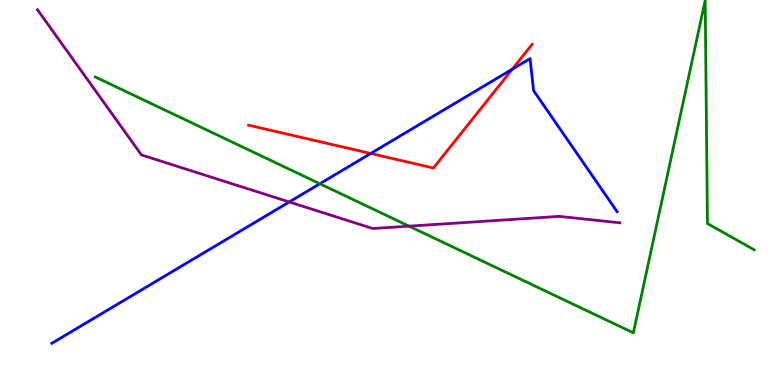[{'lines': ['blue', 'red'], 'intersections': [{'x': 4.78, 'y': 6.01}, {'x': 6.61, 'y': 8.2}]}, {'lines': ['green', 'red'], 'intersections': []}, {'lines': ['purple', 'red'], 'intersections': []}, {'lines': ['blue', 'green'], 'intersections': [{'x': 4.13, 'y': 5.23}]}, {'lines': ['blue', 'purple'], 'intersections': [{'x': 3.73, 'y': 4.75}]}, {'lines': ['green', 'purple'], 'intersections': [{'x': 5.28, 'y': 4.13}]}]